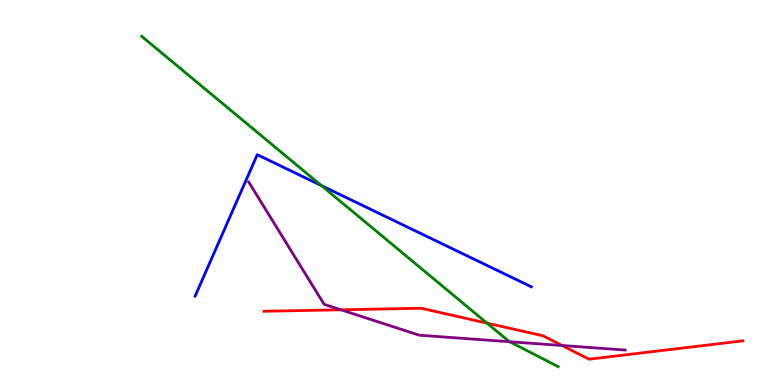[{'lines': ['blue', 'red'], 'intersections': []}, {'lines': ['green', 'red'], 'intersections': [{'x': 6.28, 'y': 1.61}]}, {'lines': ['purple', 'red'], 'intersections': [{'x': 4.4, 'y': 1.95}, {'x': 7.25, 'y': 1.03}]}, {'lines': ['blue', 'green'], 'intersections': [{'x': 4.15, 'y': 5.18}]}, {'lines': ['blue', 'purple'], 'intersections': []}, {'lines': ['green', 'purple'], 'intersections': [{'x': 6.58, 'y': 1.12}]}]